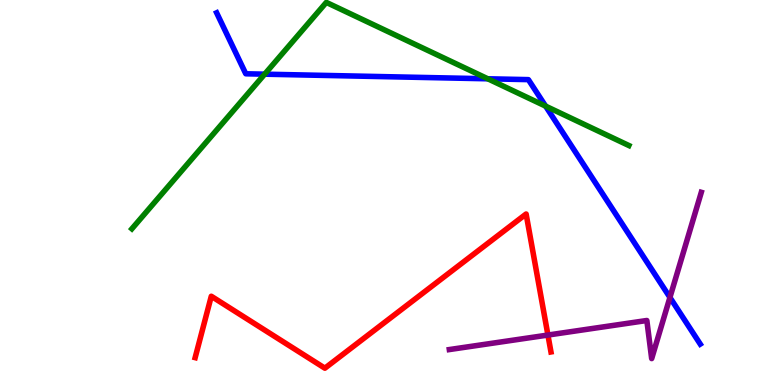[{'lines': ['blue', 'red'], 'intersections': []}, {'lines': ['green', 'red'], 'intersections': []}, {'lines': ['purple', 'red'], 'intersections': [{'x': 7.07, 'y': 1.3}]}, {'lines': ['blue', 'green'], 'intersections': [{'x': 3.42, 'y': 8.07}, {'x': 6.29, 'y': 7.95}, {'x': 7.04, 'y': 7.24}]}, {'lines': ['blue', 'purple'], 'intersections': [{'x': 8.64, 'y': 2.27}]}, {'lines': ['green', 'purple'], 'intersections': []}]